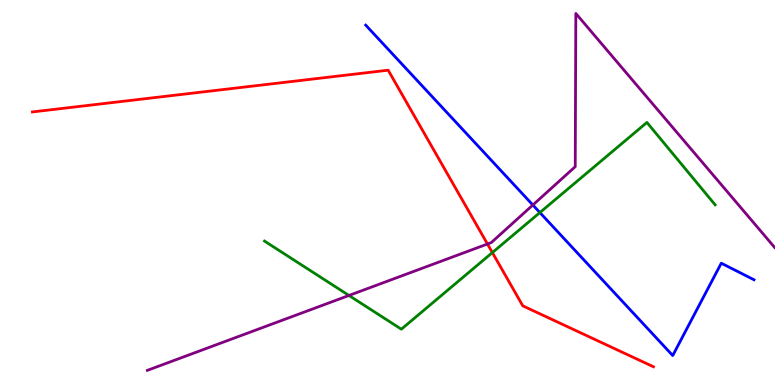[{'lines': ['blue', 'red'], 'intersections': []}, {'lines': ['green', 'red'], 'intersections': [{'x': 6.35, 'y': 3.44}]}, {'lines': ['purple', 'red'], 'intersections': [{'x': 6.29, 'y': 3.66}]}, {'lines': ['blue', 'green'], 'intersections': [{'x': 6.97, 'y': 4.48}]}, {'lines': ['blue', 'purple'], 'intersections': [{'x': 6.88, 'y': 4.68}]}, {'lines': ['green', 'purple'], 'intersections': [{'x': 4.5, 'y': 2.33}]}]